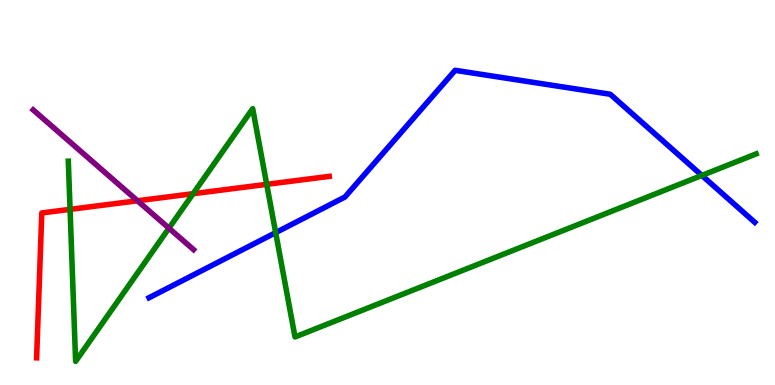[{'lines': ['blue', 'red'], 'intersections': []}, {'lines': ['green', 'red'], 'intersections': [{'x': 0.904, 'y': 4.56}, {'x': 2.49, 'y': 4.97}, {'x': 3.44, 'y': 5.21}]}, {'lines': ['purple', 'red'], 'intersections': [{'x': 1.77, 'y': 4.78}]}, {'lines': ['blue', 'green'], 'intersections': [{'x': 3.56, 'y': 3.96}, {'x': 9.06, 'y': 5.44}]}, {'lines': ['blue', 'purple'], 'intersections': []}, {'lines': ['green', 'purple'], 'intersections': [{'x': 2.18, 'y': 4.07}]}]